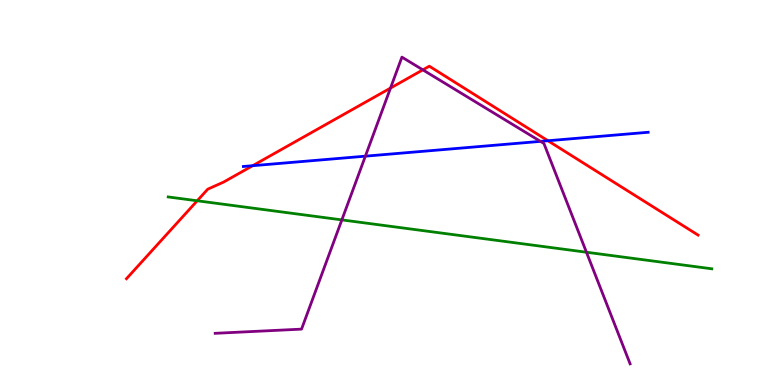[{'lines': ['blue', 'red'], 'intersections': [{'x': 3.26, 'y': 5.7}, {'x': 7.07, 'y': 6.34}]}, {'lines': ['green', 'red'], 'intersections': [{'x': 2.54, 'y': 4.79}]}, {'lines': ['purple', 'red'], 'intersections': [{'x': 5.04, 'y': 7.71}, {'x': 5.46, 'y': 8.19}]}, {'lines': ['blue', 'green'], 'intersections': []}, {'lines': ['blue', 'purple'], 'intersections': [{'x': 4.71, 'y': 5.94}, {'x': 6.97, 'y': 6.33}]}, {'lines': ['green', 'purple'], 'intersections': [{'x': 4.41, 'y': 4.29}, {'x': 7.57, 'y': 3.45}]}]